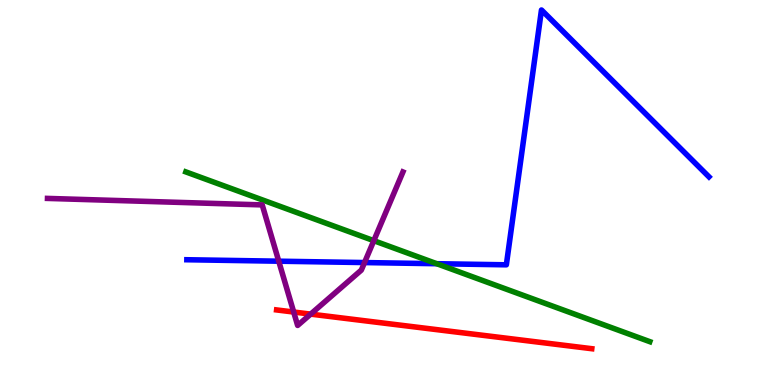[{'lines': ['blue', 'red'], 'intersections': []}, {'lines': ['green', 'red'], 'intersections': []}, {'lines': ['purple', 'red'], 'intersections': [{'x': 3.79, 'y': 1.9}, {'x': 4.01, 'y': 1.84}]}, {'lines': ['blue', 'green'], 'intersections': [{'x': 5.64, 'y': 3.15}]}, {'lines': ['blue', 'purple'], 'intersections': [{'x': 3.6, 'y': 3.22}, {'x': 4.7, 'y': 3.18}]}, {'lines': ['green', 'purple'], 'intersections': [{'x': 4.82, 'y': 3.75}]}]